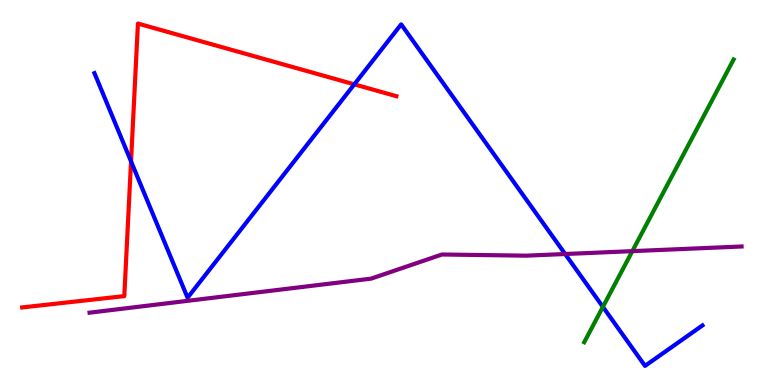[{'lines': ['blue', 'red'], 'intersections': [{'x': 1.69, 'y': 5.81}, {'x': 4.57, 'y': 7.81}]}, {'lines': ['green', 'red'], 'intersections': []}, {'lines': ['purple', 'red'], 'intersections': []}, {'lines': ['blue', 'green'], 'intersections': [{'x': 7.78, 'y': 2.03}]}, {'lines': ['blue', 'purple'], 'intersections': [{'x': 7.29, 'y': 3.4}]}, {'lines': ['green', 'purple'], 'intersections': [{'x': 8.16, 'y': 3.48}]}]